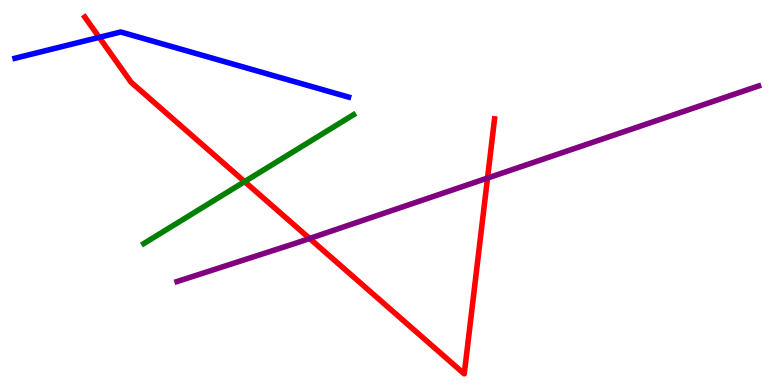[{'lines': ['blue', 'red'], 'intersections': [{'x': 1.28, 'y': 9.03}]}, {'lines': ['green', 'red'], 'intersections': [{'x': 3.16, 'y': 5.28}]}, {'lines': ['purple', 'red'], 'intersections': [{'x': 3.99, 'y': 3.81}, {'x': 6.29, 'y': 5.38}]}, {'lines': ['blue', 'green'], 'intersections': []}, {'lines': ['blue', 'purple'], 'intersections': []}, {'lines': ['green', 'purple'], 'intersections': []}]